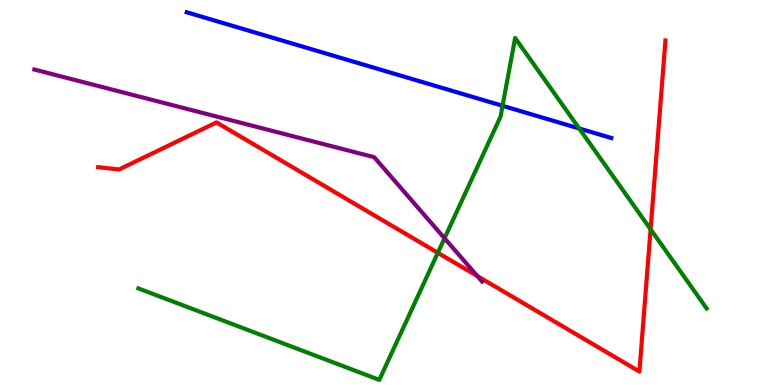[{'lines': ['blue', 'red'], 'intersections': []}, {'lines': ['green', 'red'], 'intersections': [{'x': 5.65, 'y': 3.43}, {'x': 8.39, 'y': 4.04}]}, {'lines': ['purple', 'red'], 'intersections': [{'x': 6.16, 'y': 2.83}]}, {'lines': ['blue', 'green'], 'intersections': [{'x': 6.48, 'y': 7.25}, {'x': 7.47, 'y': 6.66}]}, {'lines': ['blue', 'purple'], 'intersections': []}, {'lines': ['green', 'purple'], 'intersections': [{'x': 5.74, 'y': 3.81}]}]